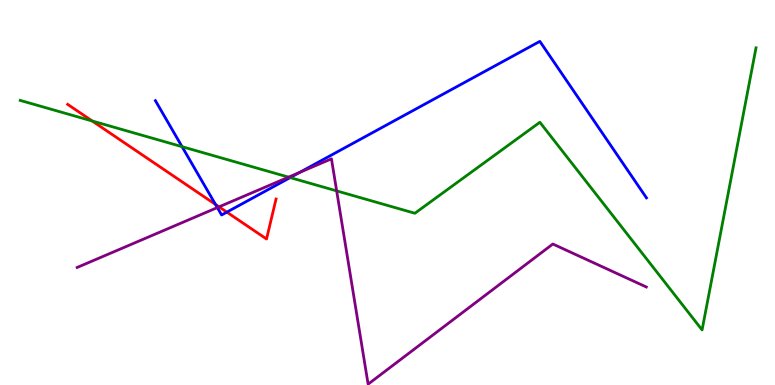[{'lines': ['blue', 'red'], 'intersections': [{'x': 2.78, 'y': 4.69}, {'x': 2.93, 'y': 4.49}]}, {'lines': ['green', 'red'], 'intersections': [{'x': 1.19, 'y': 6.86}]}, {'lines': ['purple', 'red'], 'intersections': [{'x': 2.83, 'y': 4.63}]}, {'lines': ['blue', 'green'], 'intersections': [{'x': 2.35, 'y': 6.19}, {'x': 3.74, 'y': 5.39}]}, {'lines': ['blue', 'purple'], 'intersections': [{'x': 2.8, 'y': 4.61}, {'x': 3.87, 'y': 5.52}]}, {'lines': ['green', 'purple'], 'intersections': [{'x': 3.72, 'y': 5.4}, {'x': 4.34, 'y': 5.04}]}]